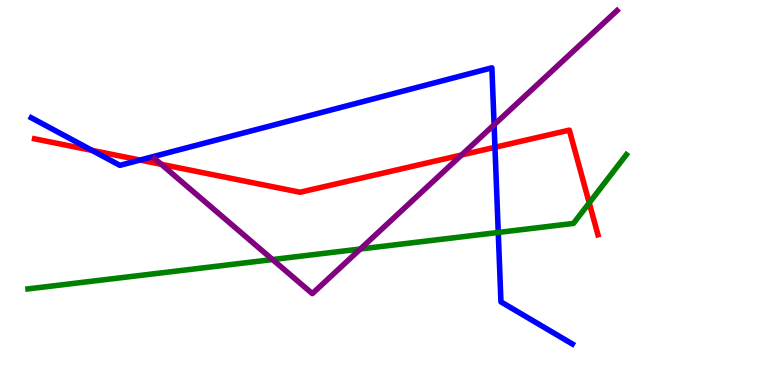[{'lines': ['blue', 'red'], 'intersections': [{'x': 1.19, 'y': 6.09}, {'x': 1.81, 'y': 5.84}, {'x': 6.39, 'y': 6.17}]}, {'lines': ['green', 'red'], 'intersections': [{'x': 7.6, 'y': 4.73}]}, {'lines': ['purple', 'red'], 'intersections': [{'x': 2.08, 'y': 5.73}, {'x': 5.96, 'y': 5.97}]}, {'lines': ['blue', 'green'], 'intersections': [{'x': 6.43, 'y': 3.96}]}, {'lines': ['blue', 'purple'], 'intersections': [{'x': 6.38, 'y': 6.76}]}, {'lines': ['green', 'purple'], 'intersections': [{'x': 3.52, 'y': 3.26}, {'x': 4.65, 'y': 3.53}]}]